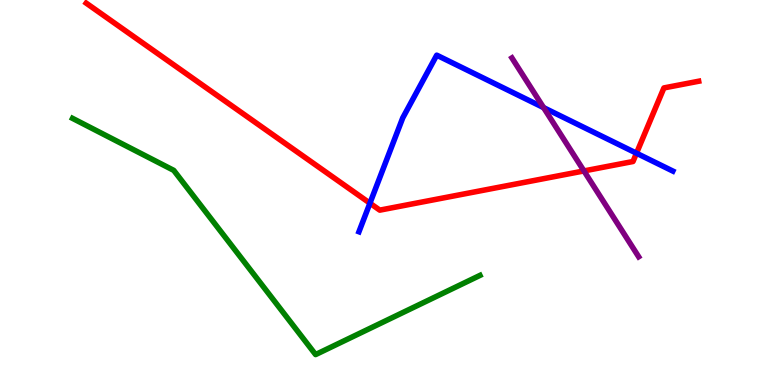[{'lines': ['blue', 'red'], 'intersections': [{'x': 4.77, 'y': 4.72}, {'x': 8.21, 'y': 6.02}]}, {'lines': ['green', 'red'], 'intersections': []}, {'lines': ['purple', 'red'], 'intersections': [{'x': 7.53, 'y': 5.56}]}, {'lines': ['blue', 'green'], 'intersections': []}, {'lines': ['blue', 'purple'], 'intersections': [{'x': 7.01, 'y': 7.2}]}, {'lines': ['green', 'purple'], 'intersections': []}]